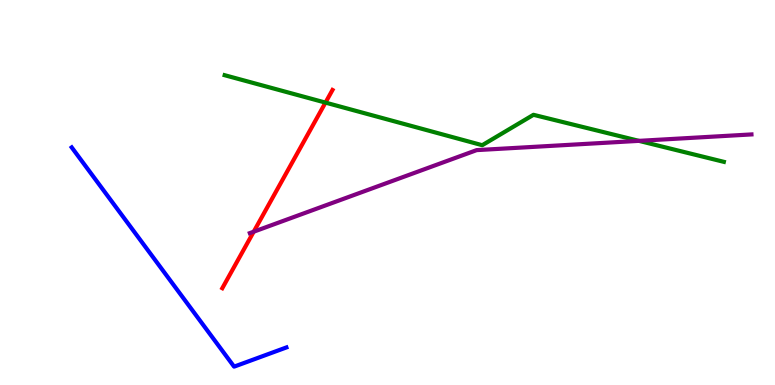[{'lines': ['blue', 'red'], 'intersections': []}, {'lines': ['green', 'red'], 'intersections': [{'x': 4.2, 'y': 7.33}]}, {'lines': ['purple', 'red'], 'intersections': [{'x': 3.27, 'y': 3.98}]}, {'lines': ['blue', 'green'], 'intersections': []}, {'lines': ['blue', 'purple'], 'intersections': []}, {'lines': ['green', 'purple'], 'intersections': [{'x': 8.24, 'y': 6.34}]}]